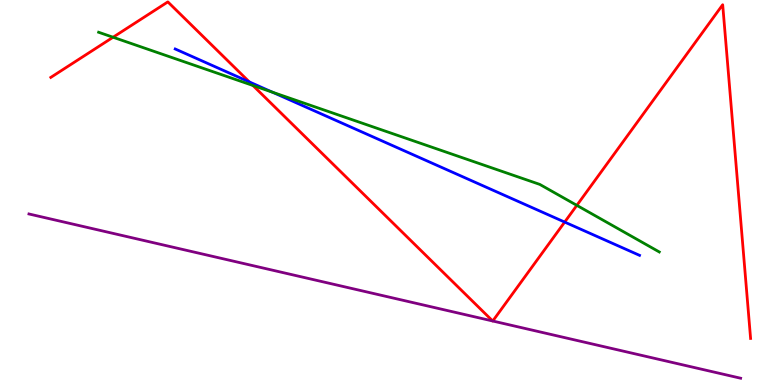[{'lines': ['blue', 'red'], 'intersections': [{'x': 3.22, 'y': 7.87}, {'x': 7.29, 'y': 4.23}]}, {'lines': ['green', 'red'], 'intersections': [{'x': 1.46, 'y': 9.03}, {'x': 3.26, 'y': 7.78}, {'x': 7.44, 'y': 4.67}]}, {'lines': ['purple', 'red'], 'intersections': [{'x': 6.36, 'y': 1.66}, {'x': 6.36, 'y': 1.66}]}, {'lines': ['blue', 'green'], 'intersections': [{'x': 3.52, 'y': 7.6}]}, {'lines': ['blue', 'purple'], 'intersections': []}, {'lines': ['green', 'purple'], 'intersections': []}]